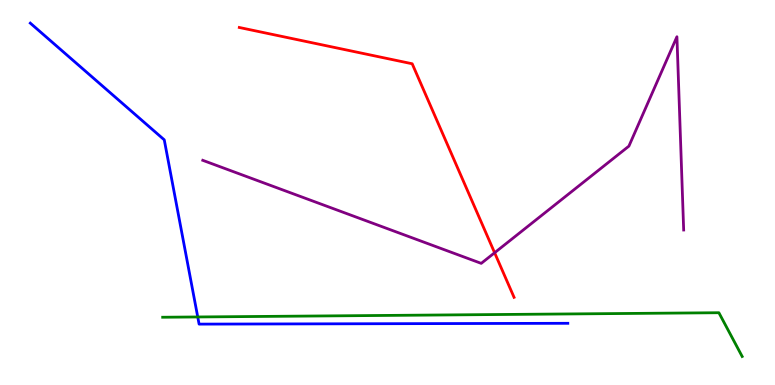[{'lines': ['blue', 'red'], 'intersections': []}, {'lines': ['green', 'red'], 'intersections': []}, {'lines': ['purple', 'red'], 'intersections': [{'x': 6.38, 'y': 3.44}]}, {'lines': ['blue', 'green'], 'intersections': [{'x': 2.55, 'y': 1.77}]}, {'lines': ['blue', 'purple'], 'intersections': []}, {'lines': ['green', 'purple'], 'intersections': []}]